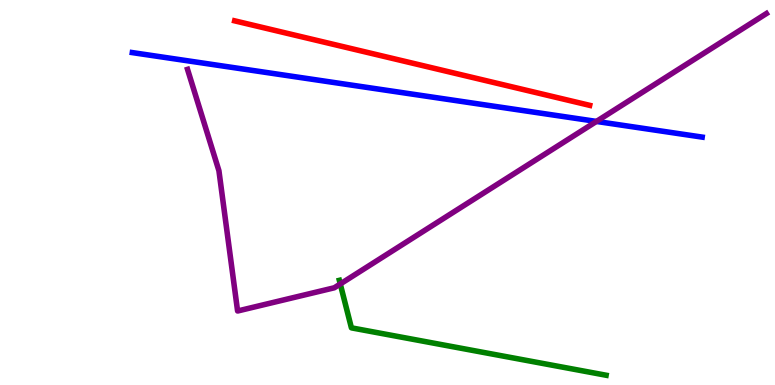[{'lines': ['blue', 'red'], 'intersections': []}, {'lines': ['green', 'red'], 'intersections': []}, {'lines': ['purple', 'red'], 'intersections': []}, {'lines': ['blue', 'green'], 'intersections': []}, {'lines': ['blue', 'purple'], 'intersections': [{'x': 7.7, 'y': 6.85}]}, {'lines': ['green', 'purple'], 'intersections': [{'x': 4.39, 'y': 2.62}]}]